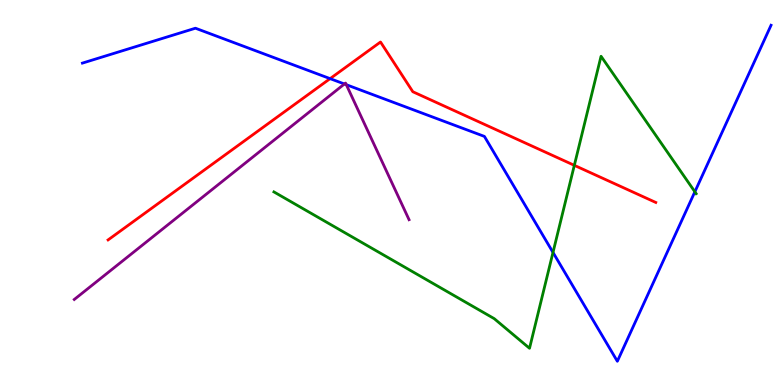[{'lines': ['blue', 'red'], 'intersections': [{'x': 4.26, 'y': 7.96}]}, {'lines': ['green', 'red'], 'intersections': [{'x': 7.41, 'y': 5.71}]}, {'lines': ['purple', 'red'], 'intersections': []}, {'lines': ['blue', 'green'], 'intersections': [{'x': 7.14, 'y': 3.44}, {'x': 8.97, 'y': 5.02}]}, {'lines': ['blue', 'purple'], 'intersections': [{'x': 4.44, 'y': 7.82}, {'x': 4.47, 'y': 7.8}]}, {'lines': ['green', 'purple'], 'intersections': []}]